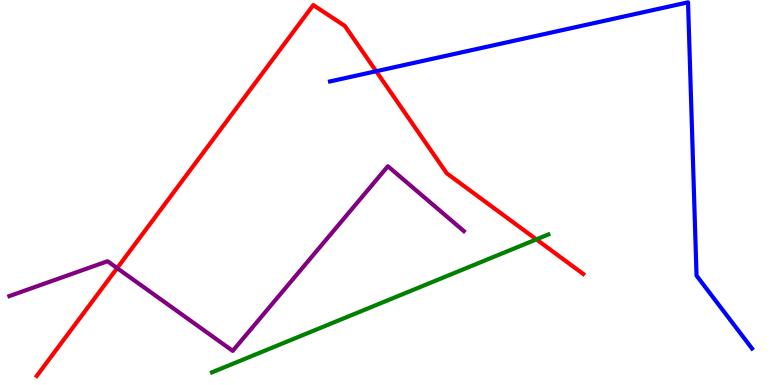[{'lines': ['blue', 'red'], 'intersections': [{'x': 4.85, 'y': 8.15}]}, {'lines': ['green', 'red'], 'intersections': [{'x': 6.92, 'y': 3.78}]}, {'lines': ['purple', 'red'], 'intersections': [{'x': 1.51, 'y': 3.04}]}, {'lines': ['blue', 'green'], 'intersections': []}, {'lines': ['blue', 'purple'], 'intersections': []}, {'lines': ['green', 'purple'], 'intersections': []}]